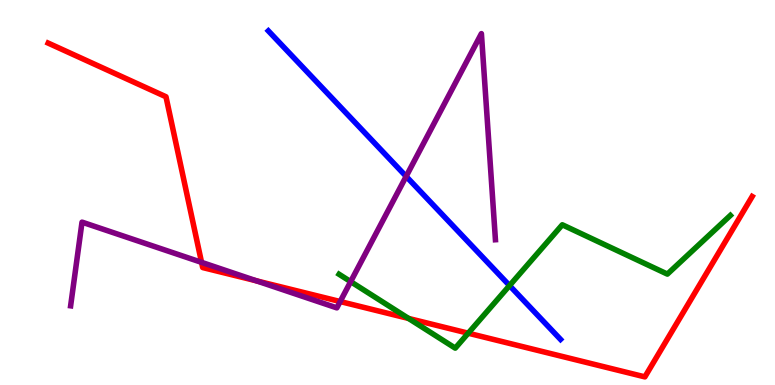[{'lines': ['blue', 'red'], 'intersections': []}, {'lines': ['green', 'red'], 'intersections': [{'x': 5.27, 'y': 1.73}, {'x': 6.04, 'y': 1.35}]}, {'lines': ['purple', 'red'], 'intersections': [{'x': 2.6, 'y': 3.19}, {'x': 3.31, 'y': 2.7}, {'x': 4.39, 'y': 2.17}]}, {'lines': ['blue', 'green'], 'intersections': [{'x': 6.57, 'y': 2.58}]}, {'lines': ['blue', 'purple'], 'intersections': [{'x': 5.24, 'y': 5.42}]}, {'lines': ['green', 'purple'], 'intersections': [{'x': 4.52, 'y': 2.68}]}]